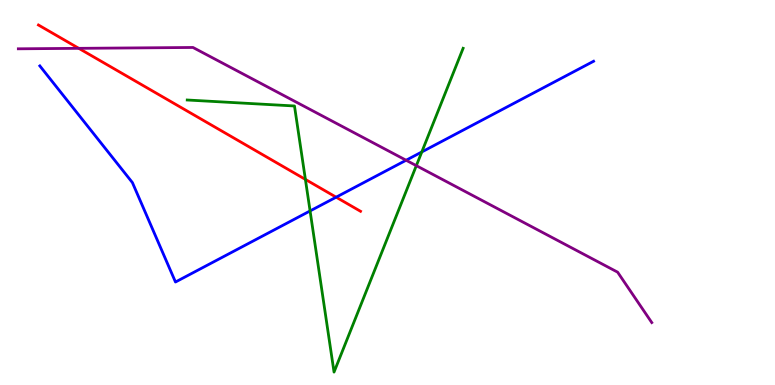[{'lines': ['blue', 'red'], 'intersections': [{'x': 4.34, 'y': 4.88}]}, {'lines': ['green', 'red'], 'intersections': [{'x': 3.94, 'y': 5.34}]}, {'lines': ['purple', 'red'], 'intersections': [{'x': 1.02, 'y': 8.74}]}, {'lines': ['blue', 'green'], 'intersections': [{'x': 4.0, 'y': 4.52}, {'x': 5.44, 'y': 6.05}]}, {'lines': ['blue', 'purple'], 'intersections': [{'x': 5.24, 'y': 5.84}]}, {'lines': ['green', 'purple'], 'intersections': [{'x': 5.37, 'y': 5.7}]}]